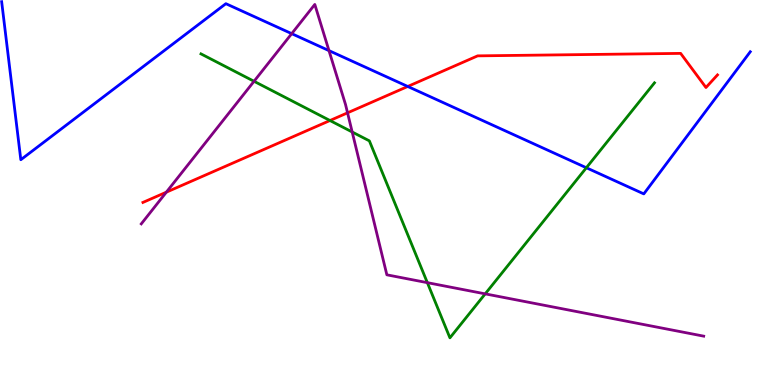[{'lines': ['blue', 'red'], 'intersections': [{'x': 5.26, 'y': 7.75}]}, {'lines': ['green', 'red'], 'intersections': [{'x': 4.26, 'y': 6.87}]}, {'lines': ['purple', 'red'], 'intersections': [{'x': 2.15, 'y': 5.01}, {'x': 4.48, 'y': 7.07}]}, {'lines': ['blue', 'green'], 'intersections': [{'x': 7.57, 'y': 5.64}]}, {'lines': ['blue', 'purple'], 'intersections': [{'x': 3.76, 'y': 9.13}, {'x': 4.24, 'y': 8.69}]}, {'lines': ['green', 'purple'], 'intersections': [{'x': 3.28, 'y': 7.89}, {'x': 4.54, 'y': 6.57}, {'x': 5.51, 'y': 2.66}, {'x': 6.26, 'y': 2.37}]}]